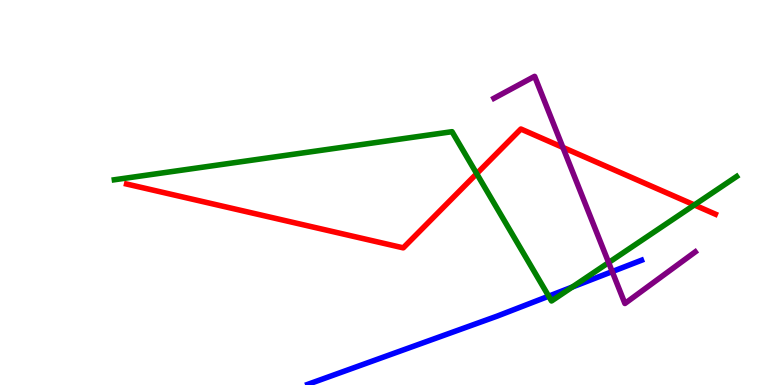[{'lines': ['blue', 'red'], 'intersections': []}, {'lines': ['green', 'red'], 'intersections': [{'x': 6.15, 'y': 5.49}, {'x': 8.96, 'y': 4.68}]}, {'lines': ['purple', 'red'], 'intersections': [{'x': 7.26, 'y': 6.17}]}, {'lines': ['blue', 'green'], 'intersections': [{'x': 7.08, 'y': 2.31}, {'x': 7.38, 'y': 2.54}]}, {'lines': ['blue', 'purple'], 'intersections': [{'x': 7.9, 'y': 2.95}]}, {'lines': ['green', 'purple'], 'intersections': [{'x': 7.85, 'y': 3.18}]}]